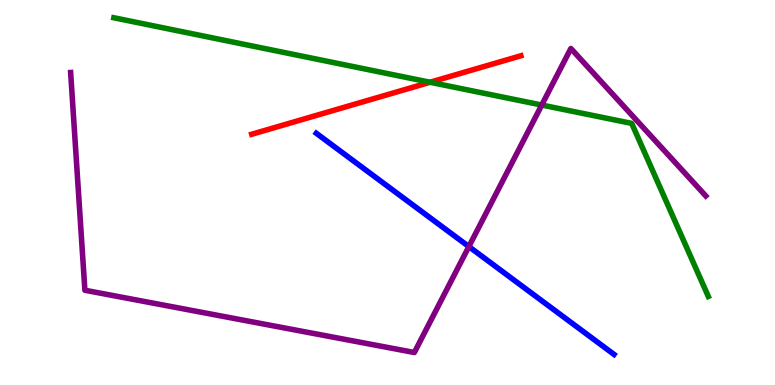[{'lines': ['blue', 'red'], 'intersections': []}, {'lines': ['green', 'red'], 'intersections': [{'x': 5.55, 'y': 7.86}]}, {'lines': ['purple', 'red'], 'intersections': []}, {'lines': ['blue', 'green'], 'intersections': []}, {'lines': ['blue', 'purple'], 'intersections': [{'x': 6.05, 'y': 3.6}]}, {'lines': ['green', 'purple'], 'intersections': [{'x': 6.99, 'y': 7.27}]}]